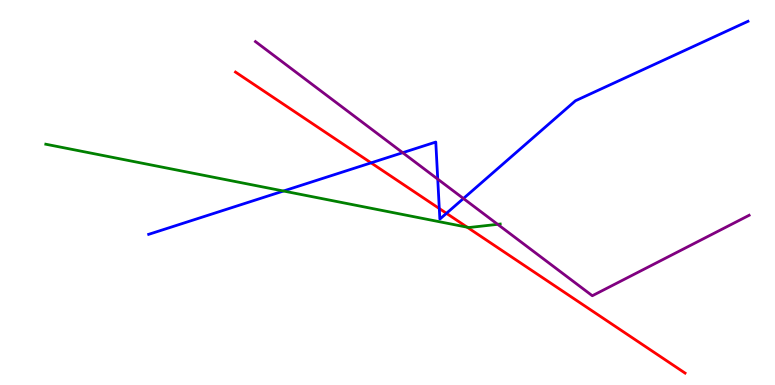[{'lines': ['blue', 'red'], 'intersections': [{'x': 4.79, 'y': 5.77}, {'x': 5.67, 'y': 4.58}, {'x': 5.76, 'y': 4.46}]}, {'lines': ['green', 'red'], 'intersections': [{'x': 6.03, 'y': 4.1}]}, {'lines': ['purple', 'red'], 'intersections': []}, {'lines': ['blue', 'green'], 'intersections': [{'x': 3.66, 'y': 5.04}]}, {'lines': ['blue', 'purple'], 'intersections': [{'x': 5.2, 'y': 6.03}, {'x': 5.65, 'y': 5.35}, {'x': 5.98, 'y': 4.84}]}, {'lines': ['green', 'purple'], 'intersections': [{'x': 6.42, 'y': 4.17}]}]